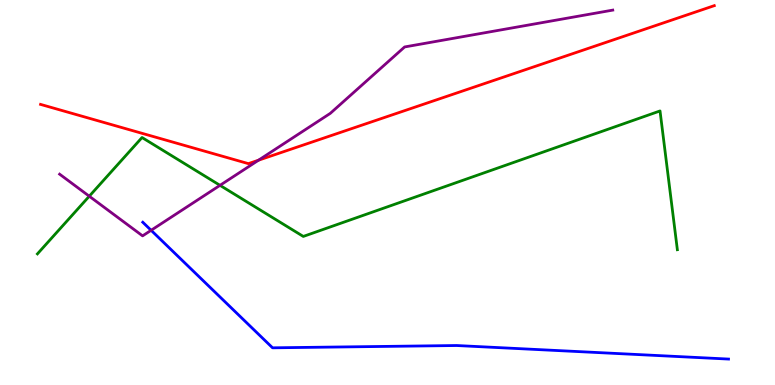[{'lines': ['blue', 'red'], 'intersections': []}, {'lines': ['green', 'red'], 'intersections': []}, {'lines': ['purple', 'red'], 'intersections': [{'x': 3.34, 'y': 5.84}]}, {'lines': ['blue', 'green'], 'intersections': []}, {'lines': ['blue', 'purple'], 'intersections': [{'x': 1.95, 'y': 4.02}]}, {'lines': ['green', 'purple'], 'intersections': [{'x': 1.15, 'y': 4.9}, {'x': 2.84, 'y': 5.19}]}]